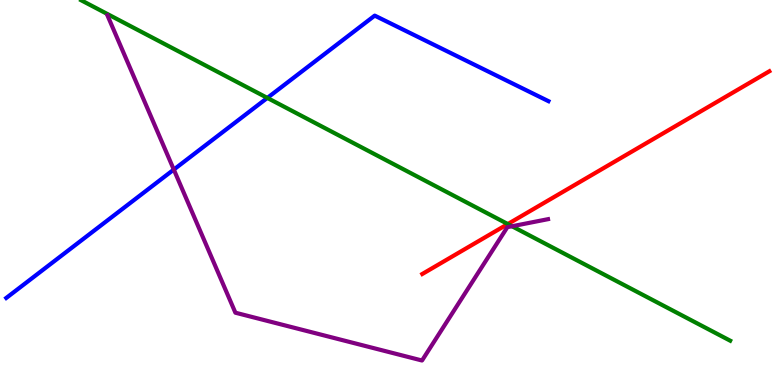[{'lines': ['blue', 'red'], 'intersections': []}, {'lines': ['green', 'red'], 'intersections': [{'x': 6.55, 'y': 4.18}]}, {'lines': ['purple', 'red'], 'intersections': []}, {'lines': ['blue', 'green'], 'intersections': [{'x': 3.45, 'y': 7.46}]}, {'lines': ['blue', 'purple'], 'intersections': [{'x': 2.24, 'y': 5.6}]}, {'lines': ['green', 'purple'], 'intersections': [{'x': 6.61, 'y': 4.12}]}]